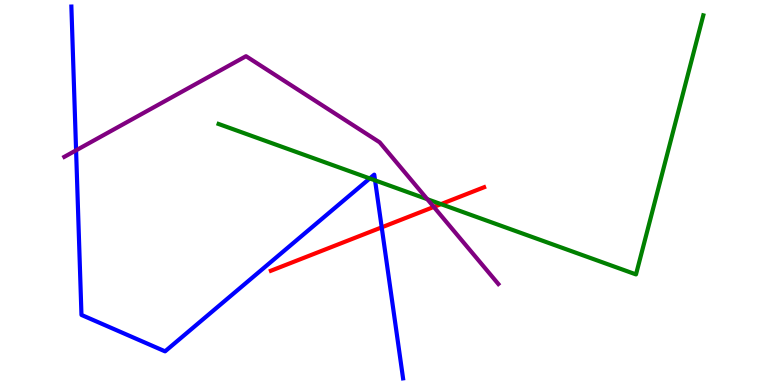[{'lines': ['blue', 'red'], 'intersections': [{'x': 4.93, 'y': 4.09}]}, {'lines': ['green', 'red'], 'intersections': [{'x': 5.69, 'y': 4.7}]}, {'lines': ['purple', 'red'], 'intersections': [{'x': 5.6, 'y': 4.62}]}, {'lines': ['blue', 'green'], 'intersections': [{'x': 4.77, 'y': 5.36}, {'x': 4.84, 'y': 5.32}]}, {'lines': ['blue', 'purple'], 'intersections': [{'x': 0.982, 'y': 6.1}]}, {'lines': ['green', 'purple'], 'intersections': [{'x': 5.51, 'y': 4.83}]}]